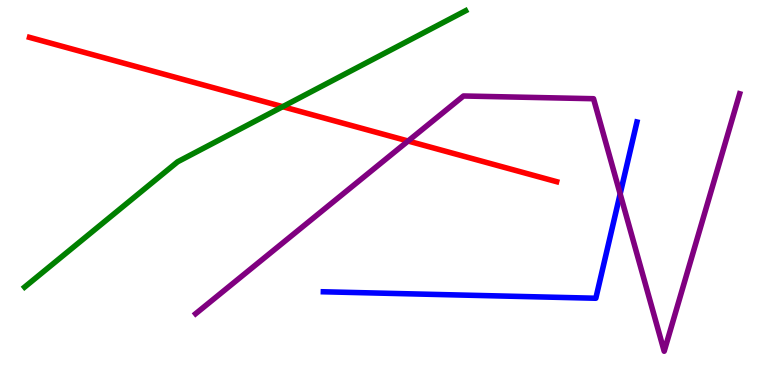[{'lines': ['blue', 'red'], 'intersections': []}, {'lines': ['green', 'red'], 'intersections': [{'x': 3.65, 'y': 7.23}]}, {'lines': ['purple', 'red'], 'intersections': [{'x': 5.27, 'y': 6.34}]}, {'lines': ['blue', 'green'], 'intersections': []}, {'lines': ['blue', 'purple'], 'intersections': [{'x': 8.0, 'y': 4.96}]}, {'lines': ['green', 'purple'], 'intersections': []}]